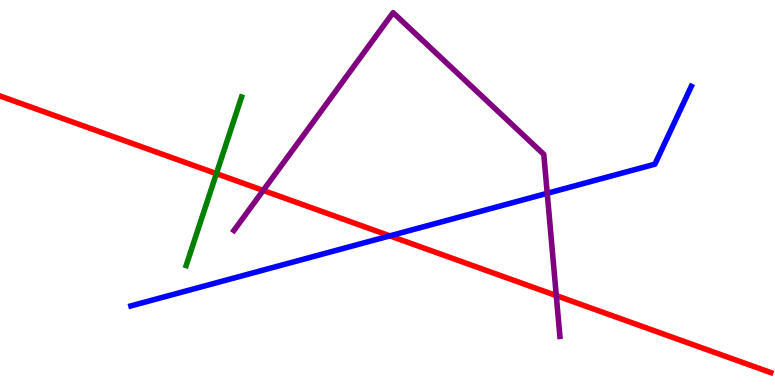[{'lines': ['blue', 'red'], 'intersections': [{'x': 5.03, 'y': 3.87}]}, {'lines': ['green', 'red'], 'intersections': [{'x': 2.79, 'y': 5.49}]}, {'lines': ['purple', 'red'], 'intersections': [{'x': 3.4, 'y': 5.05}, {'x': 7.18, 'y': 2.32}]}, {'lines': ['blue', 'green'], 'intersections': []}, {'lines': ['blue', 'purple'], 'intersections': [{'x': 7.06, 'y': 4.98}]}, {'lines': ['green', 'purple'], 'intersections': []}]